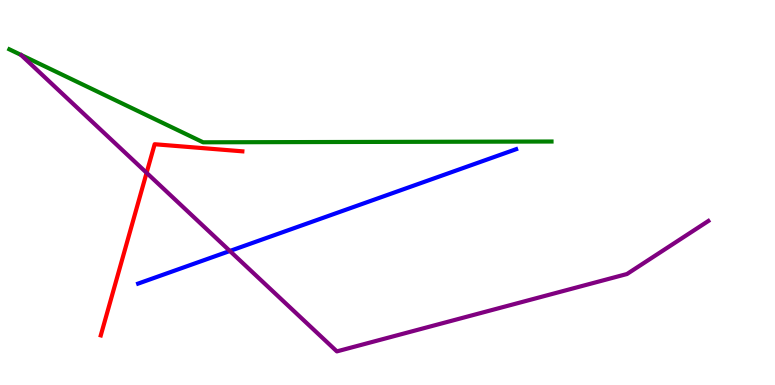[{'lines': ['blue', 'red'], 'intersections': []}, {'lines': ['green', 'red'], 'intersections': []}, {'lines': ['purple', 'red'], 'intersections': [{'x': 1.89, 'y': 5.51}]}, {'lines': ['blue', 'green'], 'intersections': []}, {'lines': ['blue', 'purple'], 'intersections': [{'x': 2.97, 'y': 3.48}]}, {'lines': ['green', 'purple'], 'intersections': []}]